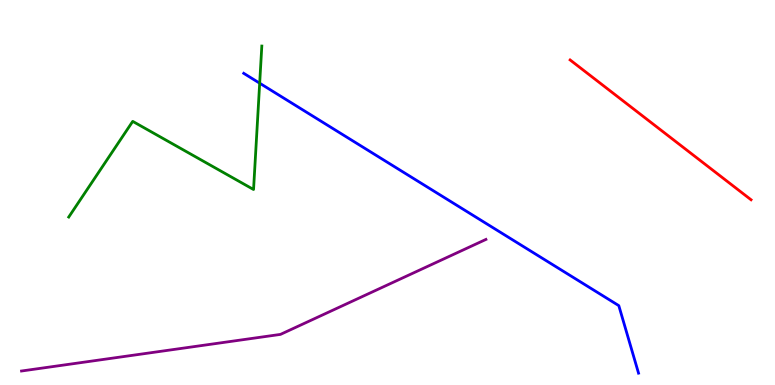[{'lines': ['blue', 'red'], 'intersections': []}, {'lines': ['green', 'red'], 'intersections': []}, {'lines': ['purple', 'red'], 'intersections': []}, {'lines': ['blue', 'green'], 'intersections': [{'x': 3.35, 'y': 7.84}]}, {'lines': ['blue', 'purple'], 'intersections': []}, {'lines': ['green', 'purple'], 'intersections': []}]